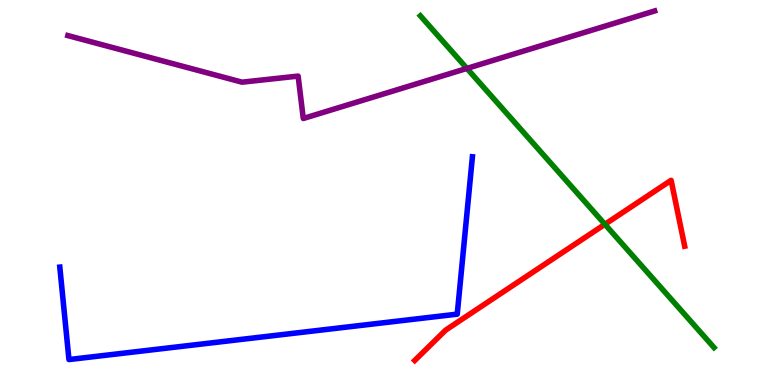[{'lines': ['blue', 'red'], 'intersections': []}, {'lines': ['green', 'red'], 'intersections': [{'x': 7.81, 'y': 4.17}]}, {'lines': ['purple', 'red'], 'intersections': []}, {'lines': ['blue', 'green'], 'intersections': []}, {'lines': ['blue', 'purple'], 'intersections': []}, {'lines': ['green', 'purple'], 'intersections': [{'x': 6.02, 'y': 8.22}]}]